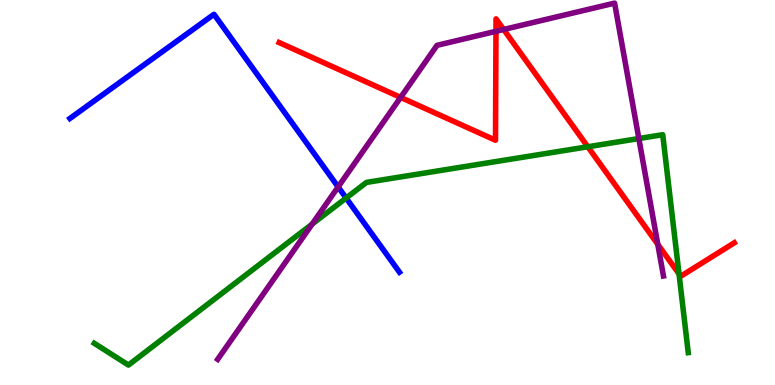[{'lines': ['blue', 'red'], 'intersections': []}, {'lines': ['green', 'red'], 'intersections': [{'x': 7.58, 'y': 6.19}, {'x': 8.76, 'y': 2.89}]}, {'lines': ['purple', 'red'], 'intersections': [{'x': 5.17, 'y': 7.47}, {'x': 6.4, 'y': 9.19}, {'x': 6.5, 'y': 9.23}, {'x': 8.49, 'y': 3.66}]}, {'lines': ['blue', 'green'], 'intersections': [{'x': 4.47, 'y': 4.86}]}, {'lines': ['blue', 'purple'], 'intersections': [{'x': 4.36, 'y': 5.15}]}, {'lines': ['green', 'purple'], 'intersections': [{'x': 4.03, 'y': 4.18}, {'x': 8.24, 'y': 6.4}]}]